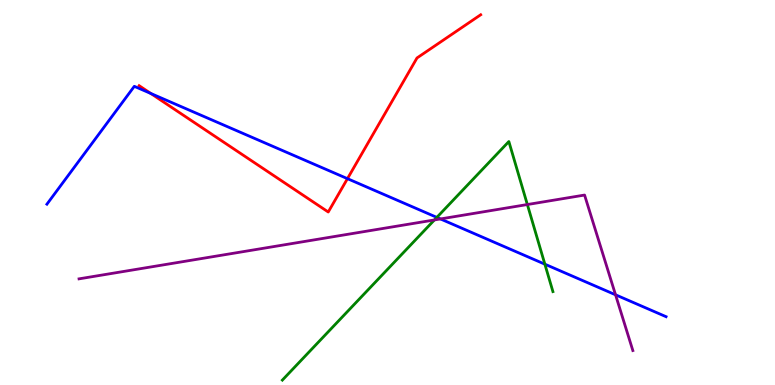[{'lines': ['blue', 'red'], 'intersections': [{'x': 1.95, 'y': 7.57}, {'x': 4.48, 'y': 5.36}]}, {'lines': ['green', 'red'], 'intersections': []}, {'lines': ['purple', 'red'], 'intersections': []}, {'lines': ['blue', 'green'], 'intersections': [{'x': 5.64, 'y': 4.35}, {'x': 7.03, 'y': 3.14}]}, {'lines': ['blue', 'purple'], 'intersections': [{'x': 5.68, 'y': 4.31}, {'x': 7.94, 'y': 2.34}]}, {'lines': ['green', 'purple'], 'intersections': [{'x': 5.61, 'y': 4.29}, {'x': 6.8, 'y': 4.69}]}]